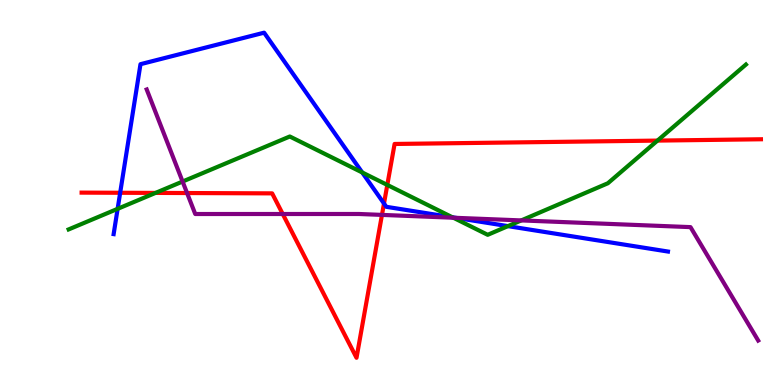[{'lines': ['blue', 'red'], 'intersections': [{'x': 1.55, 'y': 4.99}, {'x': 4.95, 'y': 4.71}]}, {'lines': ['green', 'red'], 'intersections': [{'x': 2.01, 'y': 4.99}, {'x': 5.0, 'y': 5.2}, {'x': 8.48, 'y': 6.35}]}, {'lines': ['purple', 'red'], 'intersections': [{'x': 2.41, 'y': 4.99}, {'x': 3.65, 'y': 4.44}, {'x': 4.93, 'y': 4.42}]}, {'lines': ['blue', 'green'], 'intersections': [{'x': 1.52, 'y': 4.58}, {'x': 4.67, 'y': 5.52}, {'x': 5.84, 'y': 4.36}, {'x': 6.55, 'y': 4.13}]}, {'lines': ['blue', 'purple'], 'intersections': [{'x': 5.88, 'y': 4.34}]}, {'lines': ['green', 'purple'], 'intersections': [{'x': 2.36, 'y': 5.28}, {'x': 5.85, 'y': 4.34}, {'x': 6.73, 'y': 4.27}]}]